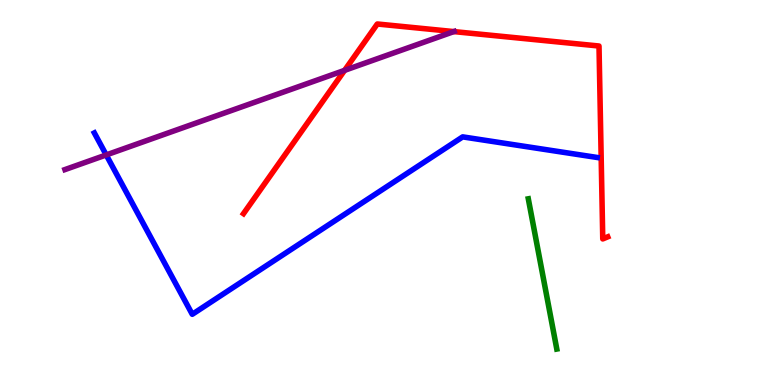[{'lines': ['blue', 'red'], 'intersections': []}, {'lines': ['green', 'red'], 'intersections': []}, {'lines': ['purple', 'red'], 'intersections': [{'x': 4.45, 'y': 8.17}, {'x': 5.86, 'y': 9.18}]}, {'lines': ['blue', 'green'], 'intersections': []}, {'lines': ['blue', 'purple'], 'intersections': [{'x': 1.37, 'y': 5.98}]}, {'lines': ['green', 'purple'], 'intersections': []}]